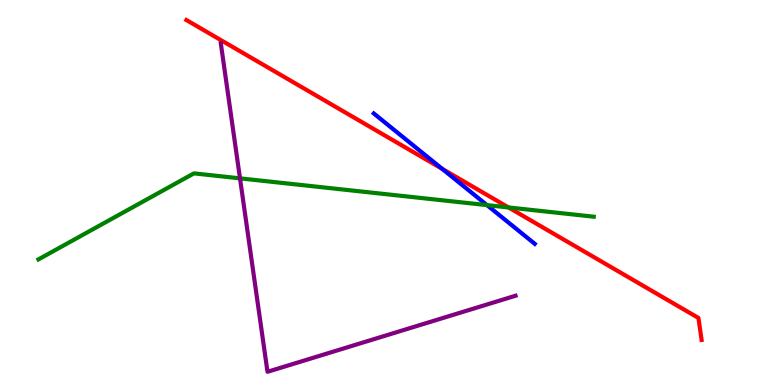[{'lines': ['blue', 'red'], 'intersections': [{'x': 5.71, 'y': 5.61}]}, {'lines': ['green', 'red'], 'intersections': [{'x': 6.56, 'y': 4.61}]}, {'lines': ['purple', 'red'], 'intersections': []}, {'lines': ['blue', 'green'], 'intersections': [{'x': 6.28, 'y': 4.67}]}, {'lines': ['blue', 'purple'], 'intersections': []}, {'lines': ['green', 'purple'], 'intersections': [{'x': 3.1, 'y': 5.37}]}]